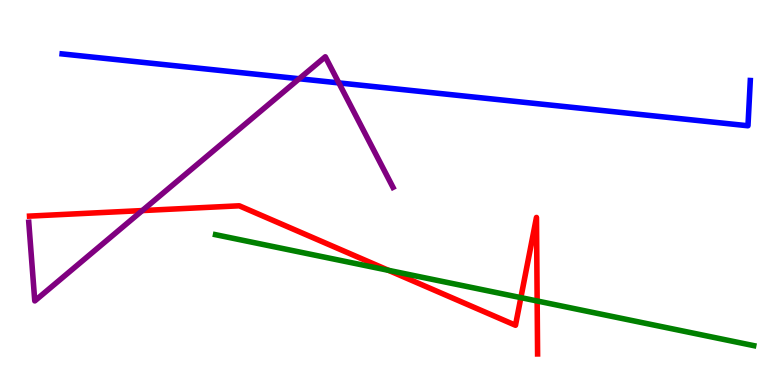[{'lines': ['blue', 'red'], 'intersections': []}, {'lines': ['green', 'red'], 'intersections': [{'x': 5.01, 'y': 2.98}, {'x': 6.72, 'y': 2.27}, {'x': 6.93, 'y': 2.18}]}, {'lines': ['purple', 'red'], 'intersections': [{'x': 1.84, 'y': 4.53}]}, {'lines': ['blue', 'green'], 'intersections': []}, {'lines': ['blue', 'purple'], 'intersections': [{'x': 3.86, 'y': 7.95}, {'x': 4.37, 'y': 7.85}]}, {'lines': ['green', 'purple'], 'intersections': []}]